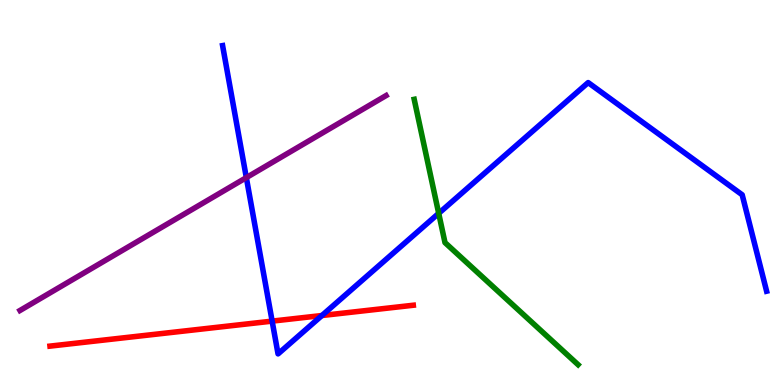[{'lines': ['blue', 'red'], 'intersections': [{'x': 3.51, 'y': 1.66}, {'x': 4.15, 'y': 1.8}]}, {'lines': ['green', 'red'], 'intersections': []}, {'lines': ['purple', 'red'], 'intersections': []}, {'lines': ['blue', 'green'], 'intersections': [{'x': 5.66, 'y': 4.46}]}, {'lines': ['blue', 'purple'], 'intersections': [{'x': 3.18, 'y': 5.39}]}, {'lines': ['green', 'purple'], 'intersections': []}]